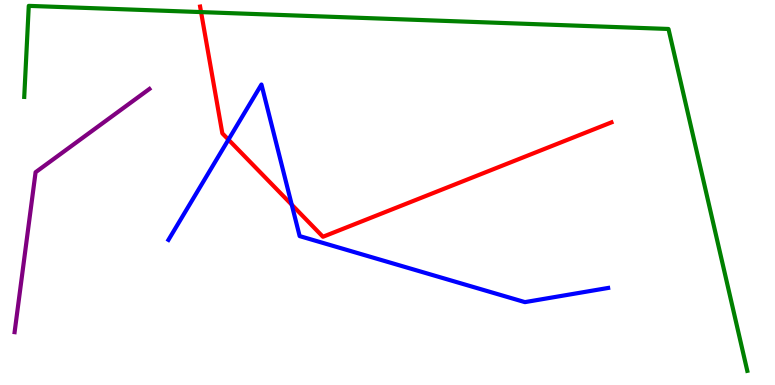[{'lines': ['blue', 'red'], 'intersections': [{'x': 2.95, 'y': 6.37}, {'x': 3.76, 'y': 4.68}]}, {'lines': ['green', 'red'], 'intersections': [{'x': 2.59, 'y': 9.69}]}, {'lines': ['purple', 'red'], 'intersections': []}, {'lines': ['blue', 'green'], 'intersections': []}, {'lines': ['blue', 'purple'], 'intersections': []}, {'lines': ['green', 'purple'], 'intersections': []}]